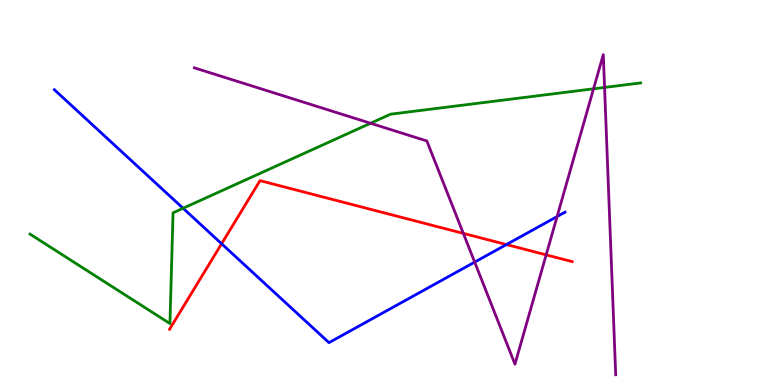[{'lines': ['blue', 'red'], 'intersections': [{'x': 2.86, 'y': 3.67}, {'x': 6.53, 'y': 3.65}]}, {'lines': ['green', 'red'], 'intersections': []}, {'lines': ['purple', 'red'], 'intersections': [{'x': 5.98, 'y': 3.94}, {'x': 7.05, 'y': 3.38}]}, {'lines': ['blue', 'green'], 'intersections': [{'x': 2.36, 'y': 4.59}]}, {'lines': ['blue', 'purple'], 'intersections': [{'x': 6.12, 'y': 3.19}, {'x': 7.19, 'y': 4.38}]}, {'lines': ['green', 'purple'], 'intersections': [{'x': 4.78, 'y': 6.8}, {'x': 7.66, 'y': 7.69}, {'x': 7.8, 'y': 7.73}]}]